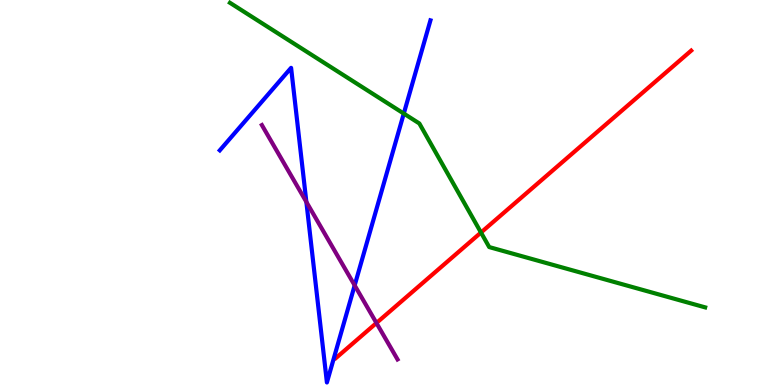[{'lines': ['blue', 'red'], 'intersections': []}, {'lines': ['green', 'red'], 'intersections': [{'x': 6.21, 'y': 3.96}]}, {'lines': ['purple', 'red'], 'intersections': [{'x': 4.86, 'y': 1.61}]}, {'lines': ['blue', 'green'], 'intersections': [{'x': 5.21, 'y': 7.05}]}, {'lines': ['blue', 'purple'], 'intersections': [{'x': 3.95, 'y': 4.76}, {'x': 4.58, 'y': 2.59}]}, {'lines': ['green', 'purple'], 'intersections': []}]